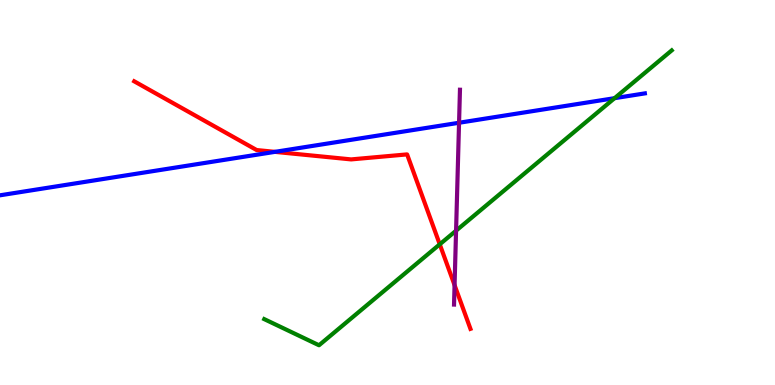[{'lines': ['blue', 'red'], 'intersections': [{'x': 3.55, 'y': 6.06}]}, {'lines': ['green', 'red'], 'intersections': [{'x': 5.67, 'y': 3.65}]}, {'lines': ['purple', 'red'], 'intersections': [{'x': 5.87, 'y': 2.59}]}, {'lines': ['blue', 'green'], 'intersections': [{'x': 7.93, 'y': 7.45}]}, {'lines': ['blue', 'purple'], 'intersections': [{'x': 5.92, 'y': 6.81}]}, {'lines': ['green', 'purple'], 'intersections': [{'x': 5.88, 'y': 4.01}]}]